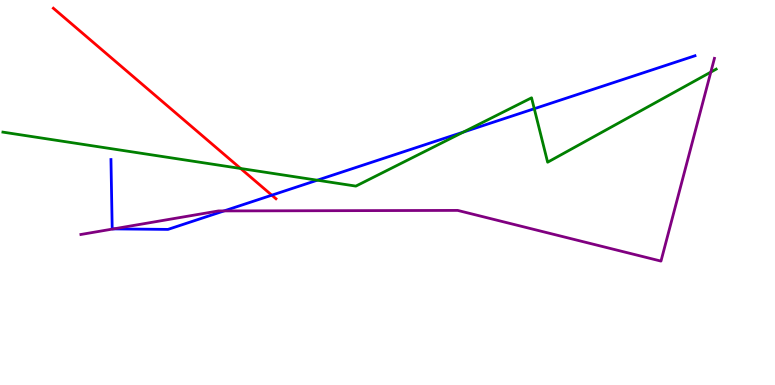[{'lines': ['blue', 'red'], 'intersections': [{'x': 3.51, 'y': 4.93}]}, {'lines': ['green', 'red'], 'intersections': [{'x': 3.1, 'y': 5.62}]}, {'lines': ['purple', 'red'], 'intersections': []}, {'lines': ['blue', 'green'], 'intersections': [{'x': 4.09, 'y': 5.32}, {'x': 5.98, 'y': 6.57}, {'x': 6.89, 'y': 7.18}]}, {'lines': ['blue', 'purple'], 'intersections': [{'x': 1.46, 'y': 4.05}, {'x': 2.89, 'y': 4.52}]}, {'lines': ['green', 'purple'], 'intersections': [{'x': 9.17, 'y': 8.13}]}]